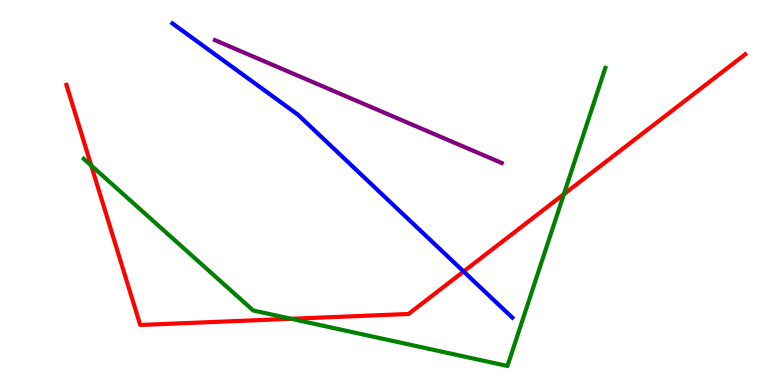[{'lines': ['blue', 'red'], 'intersections': [{'x': 5.98, 'y': 2.95}]}, {'lines': ['green', 'red'], 'intersections': [{'x': 1.18, 'y': 5.7}, {'x': 3.76, 'y': 1.72}, {'x': 7.28, 'y': 4.96}]}, {'lines': ['purple', 'red'], 'intersections': []}, {'lines': ['blue', 'green'], 'intersections': []}, {'lines': ['blue', 'purple'], 'intersections': []}, {'lines': ['green', 'purple'], 'intersections': []}]